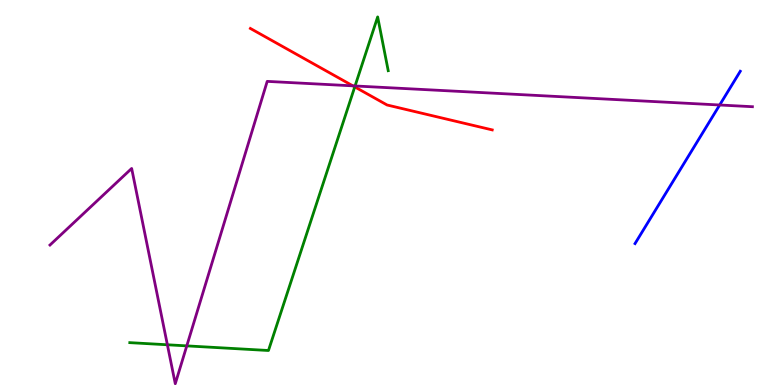[{'lines': ['blue', 'red'], 'intersections': []}, {'lines': ['green', 'red'], 'intersections': [{'x': 4.58, 'y': 7.74}]}, {'lines': ['purple', 'red'], 'intersections': [{'x': 4.55, 'y': 7.77}]}, {'lines': ['blue', 'green'], 'intersections': []}, {'lines': ['blue', 'purple'], 'intersections': [{'x': 9.29, 'y': 7.27}]}, {'lines': ['green', 'purple'], 'intersections': [{'x': 2.16, 'y': 1.04}, {'x': 2.41, 'y': 1.02}, {'x': 4.58, 'y': 7.77}]}]